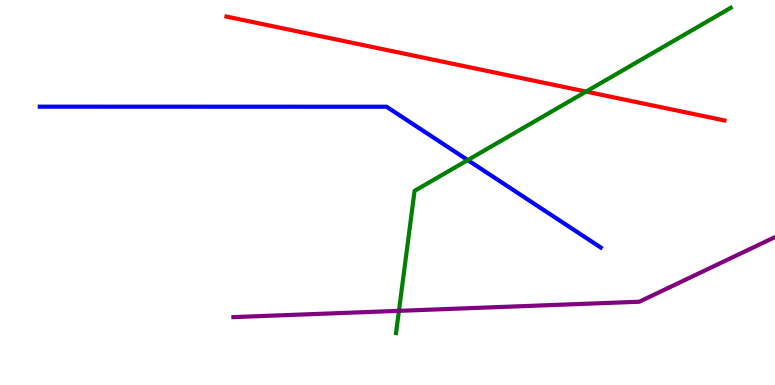[{'lines': ['blue', 'red'], 'intersections': []}, {'lines': ['green', 'red'], 'intersections': [{'x': 7.56, 'y': 7.62}]}, {'lines': ['purple', 'red'], 'intersections': []}, {'lines': ['blue', 'green'], 'intersections': [{'x': 6.04, 'y': 5.84}]}, {'lines': ['blue', 'purple'], 'intersections': []}, {'lines': ['green', 'purple'], 'intersections': [{'x': 5.15, 'y': 1.93}]}]